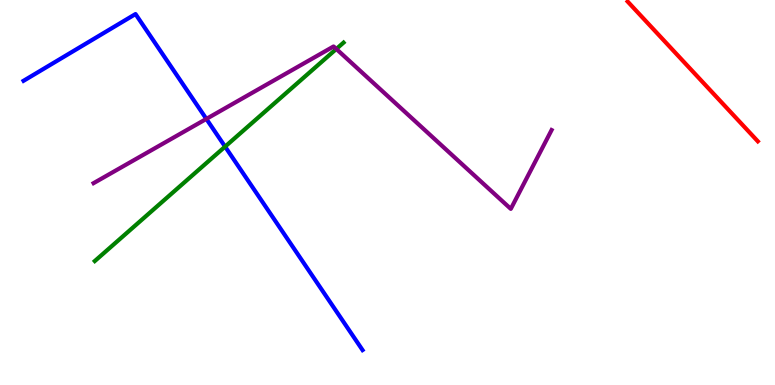[{'lines': ['blue', 'red'], 'intersections': []}, {'lines': ['green', 'red'], 'intersections': []}, {'lines': ['purple', 'red'], 'intersections': []}, {'lines': ['blue', 'green'], 'intersections': [{'x': 2.9, 'y': 6.19}]}, {'lines': ['blue', 'purple'], 'intersections': [{'x': 2.66, 'y': 6.91}]}, {'lines': ['green', 'purple'], 'intersections': [{'x': 4.34, 'y': 8.73}]}]